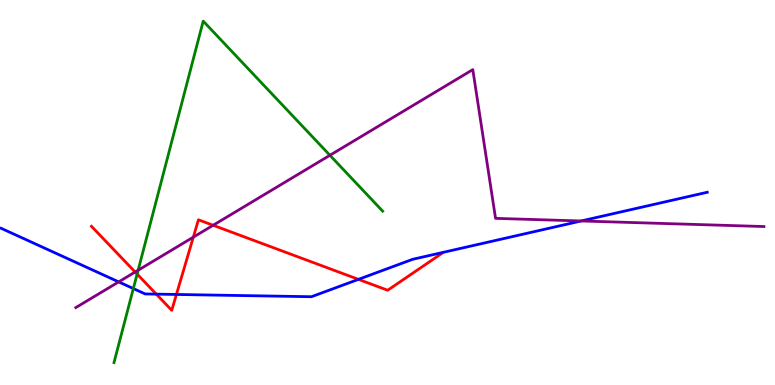[{'lines': ['blue', 'red'], 'intersections': [{'x': 2.02, 'y': 2.36}, {'x': 2.28, 'y': 2.35}, {'x': 4.62, 'y': 2.74}]}, {'lines': ['green', 'red'], 'intersections': [{'x': 1.77, 'y': 2.88}]}, {'lines': ['purple', 'red'], 'intersections': [{'x': 1.74, 'y': 2.93}, {'x': 2.49, 'y': 3.84}, {'x': 2.75, 'y': 4.15}]}, {'lines': ['blue', 'green'], 'intersections': [{'x': 1.72, 'y': 2.5}]}, {'lines': ['blue', 'purple'], 'intersections': [{'x': 1.53, 'y': 2.68}, {'x': 7.5, 'y': 4.26}]}, {'lines': ['green', 'purple'], 'intersections': [{'x': 1.78, 'y': 2.98}, {'x': 4.26, 'y': 5.97}]}]